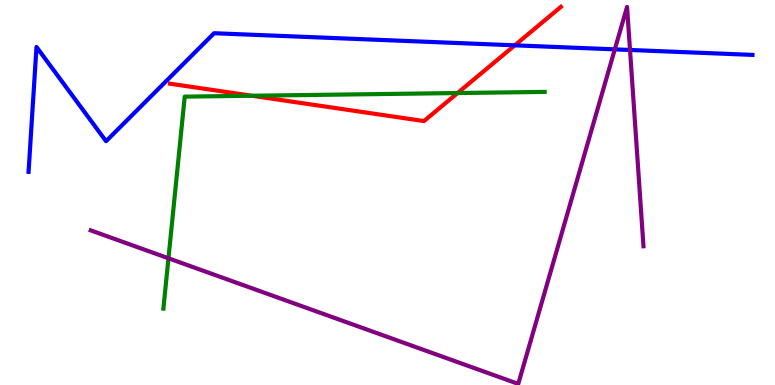[{'lines': ['blue', 'red'], 'intersections': [{'x': 6.64, 'y': 8.82}]}, {'lines': ['green', 'red'], 'intersections': [{'x': 3.25, 'y': 7.51}, {'x': 5.9, 'y': 7.58}]}, {'lines': ['purple', 'red'], 'intersections': []}, {'lines': ['blue', 'green'], 'intersections': []}, {'lines': ['blue', 'purple'], 'intersections': [{'x': 7.93, 'y': 8.72}, {'x': 8.13, 'y': 8.7}]}, {'lines': ['green', 'purple'], 'intersections': [{'x': 2.17, 'y': 3.29}]}]